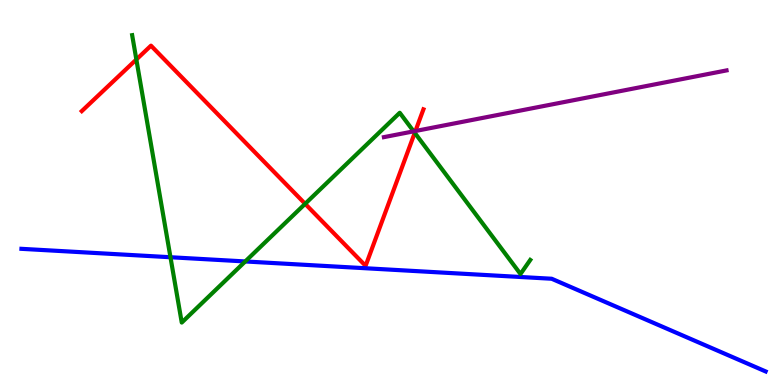[{'lines': ['blue', 'red'], 'intersections': []}, {'lines': ['green', 'red'], 'intersections': [{'x': 1.76, 'y': 8.45}, {'x': 3.94, 'y': 4.71}, {'x': 5.35, 'y': 6.55}]}, {'lines': ['purple', 'red'], 'intersections': [{'x': 5.36, 'y': 6.6}]}, {'lines': ['blue', 'green'], 'intersections': [{'x': 2.2, 'y': 3.32}, {'x': 3.16, 'y': 3.21}]}, {'lines': ['blue', 'purple'], 'intersections': []}, {'lines': ['green', 'purple'], 'intersections': [{'x': 5.34, 'y': 6.59}]}]